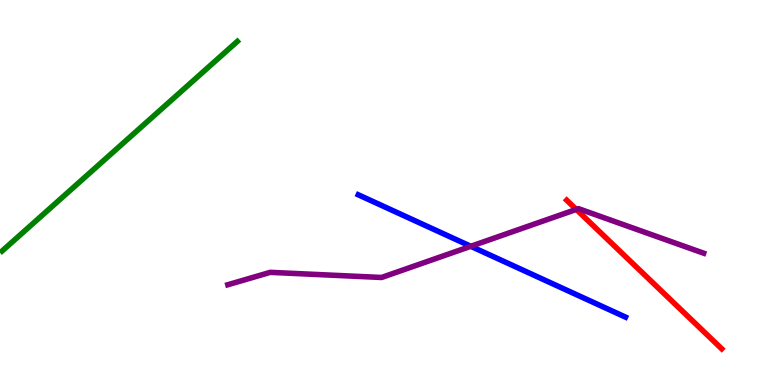[{'lines': ['blue', 'red'], 'intersections': []}, {'lines': ['green', 'red'], 'intersections': []}, {'lines': ['purple', 'red'], 'intersections': [{'x': 7.44, 'y': 4.56}]}, {'lines': ['blue', 'green'], 'intersections': []}, {'lines': ['blue', 'purple'], 'intersections': [{'x': 6.07, 'y': 3.6}]}, {'lines': ['green', 'purple'], 'intersections': []}]